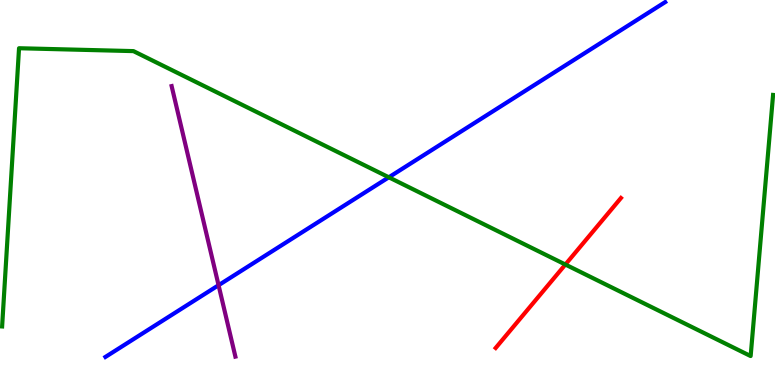[{'lines': ['blue', 'red'], 'intersections': []}, {'lines': ['green', 'red'], 'intersections': [{'x': 7.3, 'y': 3.13}]}, {'lines': ['purple', 'red'], 'intersections': []}, {'lines': ['blue', 'green'], 'intersections': [{'x': 5.02, 'y': 5.4}]}, {'lines': ['blue', 'purple'], 'intersections': [{'x': 2.82, 'y': 2.59}]}, {'lines': ['green', 'purple'], 'intersections': []}]